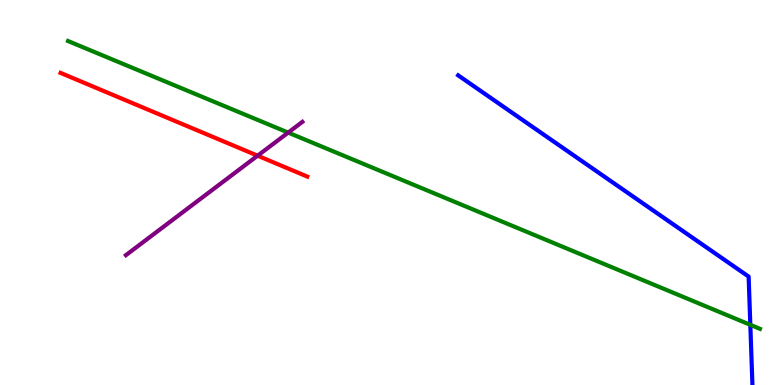[{'lines': ['blue', 'red'], 'intersections': []}, {'lines': ['green', 'red'], 'intersections': []}, {'lines': ['purple', 'red'], 'intersections': [{'x': 3.32, 'y': 5.96}]}, {'lines': ['blue', 'green'], 'intersections': [{'x': 9.68, 'y': 1.56}]}, {'lines': ['blue', 'purple'], 'intersections': []}, {'lines': ['green', 'purple'], 'intersections': [{'x': 3.72, 'y': 6.56}]}]